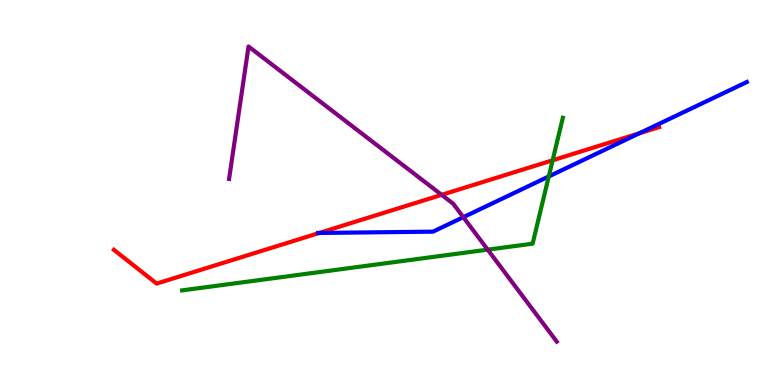[{'lines': ['blue', 'red'], 'intersections': [{'x': 4.12, 'y': 3.95}, {'x': 8.25, 'y': 6.54}]}, {'lines': ['green', 'red'], 'intersections': [{'x': 7.13, 'y': 5.84}]}, {'lines': ['purple', 'red'], 'intersections': [{'x': 5.7, 'y': 4.94}]}, {'lines': ['blue', 'green'], 'intersections': [{'x': 7.08, 'y': 5.42}]}, {'lines': ['blue', 'purple'], 'intersections': [{'x': 5.98, 'y': 4.36}]}, {'lines': ['green', 'purple'], 'intersections': [{'x': 6.29, 'y': 3.52}]}]